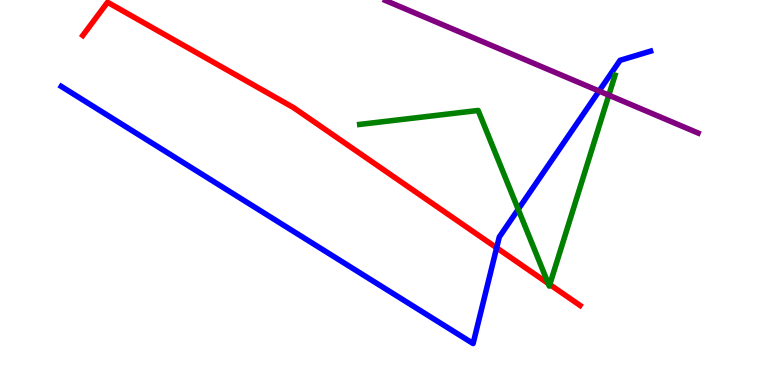[{'lines': ['blue', 'red'], 'intersections': [{'x': 6.41, 'y': 3.56}]}, {'lines': ['green', 'red'], 'intersections': [{'x': 7.07, 'y': 2.64}, {'x': 7.09, 'y': 2.61}]}, {'lines': ['purple', 'red'], 'intersections': []}, {'lines': ['blue', 'green'], 'intersections': [{'x': 6.69, 'y': 4.56}]}, {'lines': ['blue', 'purple'], 'intersections': [{'x': 7.73, 'y': 7.64}]}, {'lines': ['green', 'purple'], 'intersections': [{'x': 7.86, 'y': 7.53}]}]